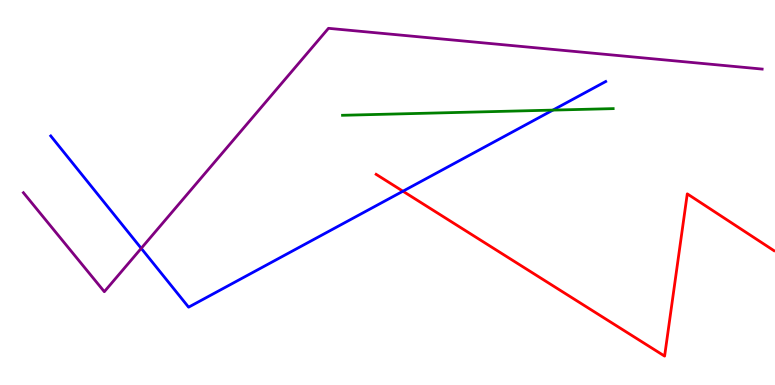[{'lines': ['blue', 'red'], 'intersections': [{'x': 5.2, 'y': 5.03}]}, {'lines': ['green', 'red'], 'intersections': []}, {'lines': ['purple', 'red'], 'intersections': []}, {'lines': ['blue', 'green'], 'intersections': [{'x': 7.13, 'y': 7.14}]}, {'lines': ['blue', 'purple'], 'intersections': [{'x': 1.82, 'y': 3.55}]}, {'lines': ['green', 'purple'], 'intersections': []}]